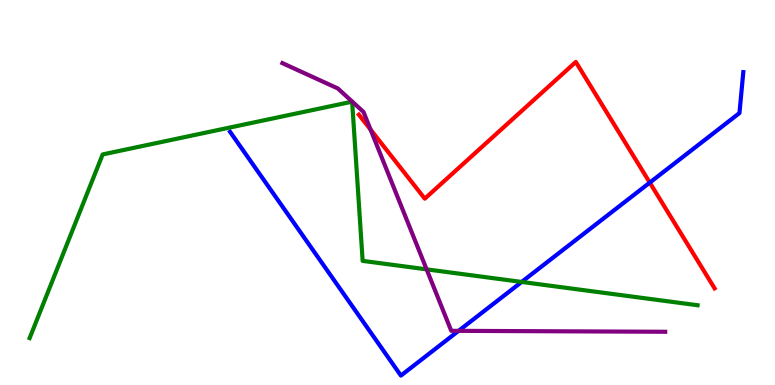[{'lines': ['blue', 'red'], 'intersections': [{'x': 8.38, 'y': 5.26}]}, {'lines': ['green', 'red'], 'intersections': []}, {'lines': ['purple', 'red'], 'intersections': [{'x': 4.78, 'y': 6.63}]}, {'lines': ['blue', 'green'], 'intersections': [{'x': 6.73, 'y': 2.68}]}, {'lines': ['blue', 'purple'], 'intersections': [{'x': 5.92, 'y': 1.41}]}, {'lines': ['green', 'purple'], 'intersections': [{'x': 5.5, 'y': 3.0}]}]